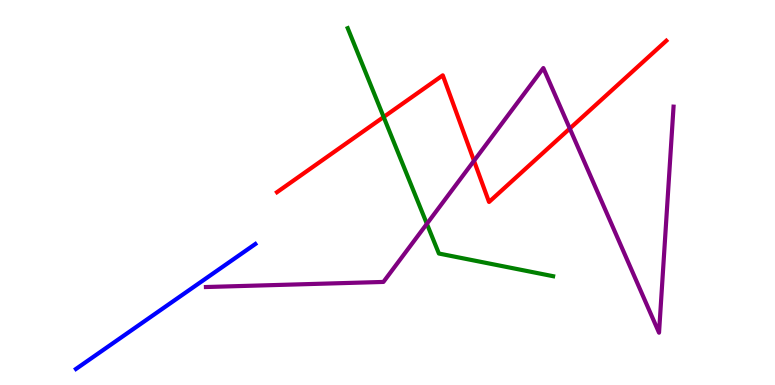[{'lines': ['blue', 'red'], 'intersections': []}, {'lines': ['green', 'red'], 'intersections': [{'x': 4.95, 'y': 6.96}]}, {'lines': ['purple', 'red'], 'intersections': [{'x': 6.12, 'y': 5.82}, {'x': 7.35, 'y': 6.66}]}, {'lines': ['blue', 'green'], 'intersections': []}, {'lines': ['blue', 'purple'], 'intersections': []}, {'lines': ['green', 'purple'], 'intersections': [{'x': 5.51, 'y': 4.19}]}]